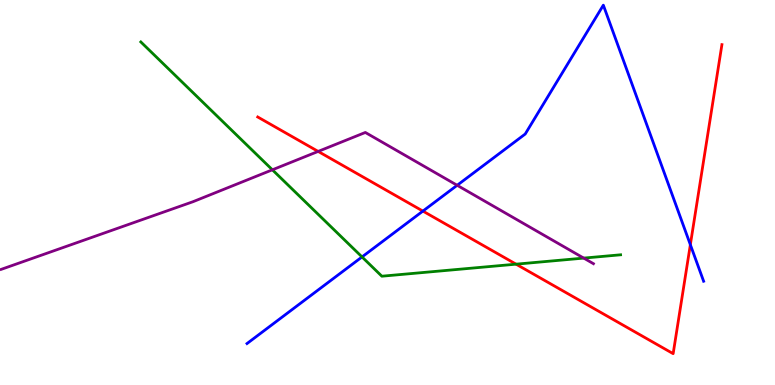[{'lines': ['blue', 'red'], 'intersections': [{'x': 5.46, 'y': 4.52}, {'x': 8.91, 'y': 3.64}]}, {'lines': ['green', 'red'], 'intersections': [{'x': 6.66, 'y': 3.14}]}, {'lines': ['purple', 'red'], 'intersections': [{'x': 4.11, 'y': 6.07}]}, {'lines': ['blue', 'green'], 'intersections': [{'x': 4.67, 'y': 3.33}]}, {'lines': ['blue', 'purple'], 'intersections': [{'x': 5.9, 'y': 5.19}]}, {'lines': ['green', 'purple'], 'intersections': [{'x': 3.51, 'y': 5.59}, {'x': 7.53, 'y': 3.3}]}]